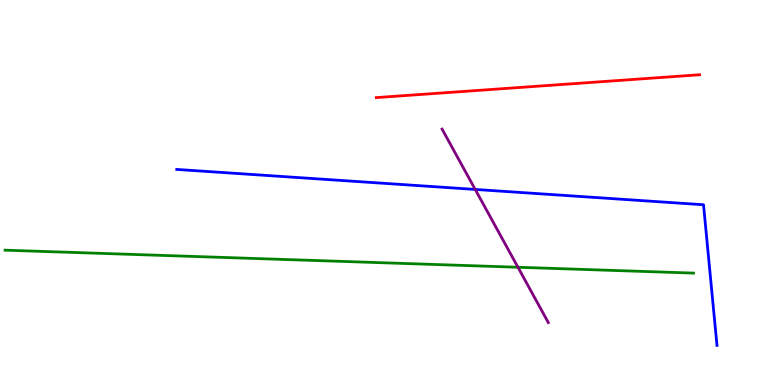[{'lines': ['blue', 'red'], 'intersections': []}, {'lines': ['green', 'red'], 'intersections': []}, {'lines': ['purple', 'red'], 'intersections': []}, {'lines': ['blue', 'green'], 'intersections': []}, {'lines': ['blue', 'purple'], 'intersections': [{'x': 6.13, 'y': 5.08}]}, {'lines': ['green', 'purple'], 'intersections': [{'x': 6.68, 'y': 3.06}]}]